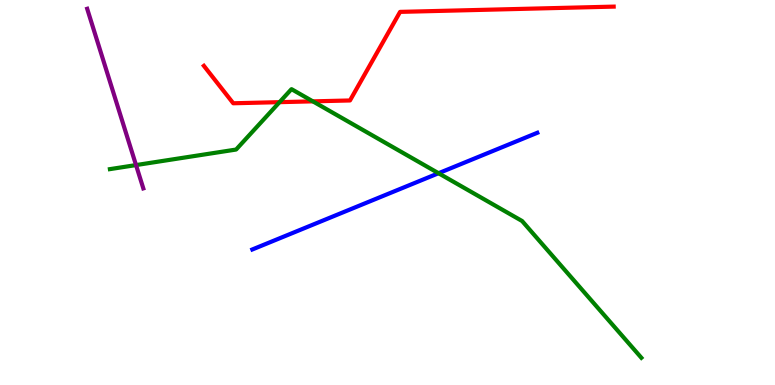[{'lines': ['blue', 'red'], 'intersections': []}, {'lines': ['green', 'red'], 'intersections': [{'x': 3.61, 'y': 7.35}, {'x': 4.04, 'y': 7.37}]}, {'lines': ['purple', 'red'], 'intersections': []}, {'lines': ['blue', 'green'], 'intersections': [{'x': 5.66, 'y': 5.5}]}, {'lines': ['blue', 'purple'], 'intersections': []}, {'lines': ['green', 'purple'], 'intersections': [{'x': 1.76, 'y': 5.71}]}]